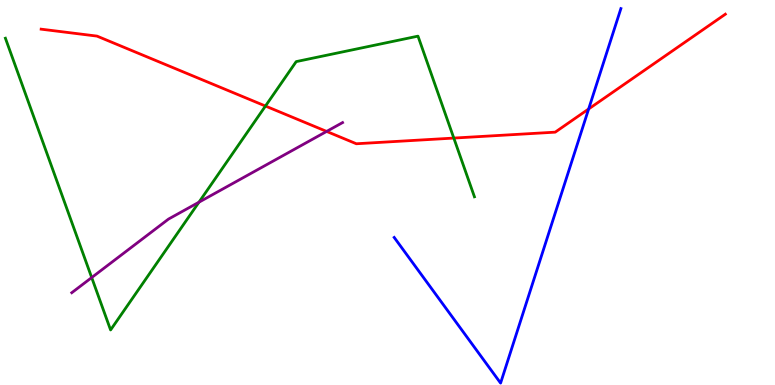[{'lines': ['blue', 'red'], 'intersections': [{'x': 7.6, 'y': 7.17}]}, {'lines': ['green', 'red'], 'intersections': [{'x': 3.43, 'y': 7.25}, {'x': 5.86, 'y': 6.41}]}, {'lines': ['purple', 'red'], 'intersections': [{'x': 4.21, 'y': 6.59}]}, {'lines': ['blue', 'green'], 'intersections': []}, {'lines': ['blue', 'purple'], 'intersections': []}, {'lines': ['green', 'purple'], 'intersections': [{'x': 1.18, 'y': 2.79}, {'x': 2.57, 'y': 4.75}]}]